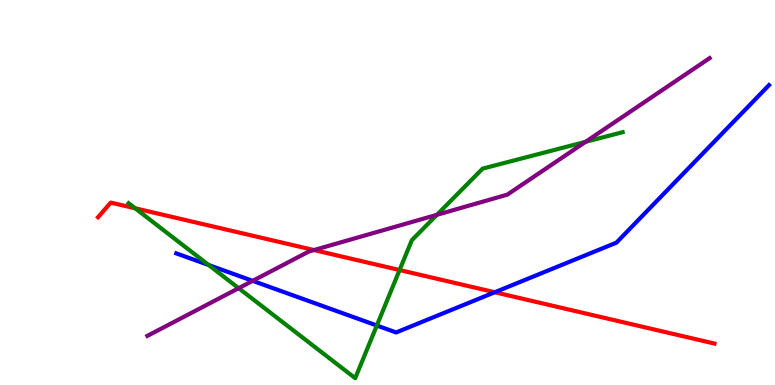[{'lines': ['blue', 'red'], 'intersections': [{'x': 6.38, 'y': 2.41}]}, {'lines': ['green', 'red'], 'intersections': [{'x': 1.74, 'y': 4.59}, {'x': 5.16, 'y': 2.99}]}, {'lines': ['purple', 'red'], 'intersections': [{'x': 4.05, 'y': 3.51}]}, {'lines': ['blue', 'green'], 'intersections': [{'x': 2.69, 'y': 3.12}, {'x': 4.86, 'y': 1.55}]}, {'lines': ['blue', 'purple'], 'intersections': [{'x': 3.26, 'y': 2.71}]}, {'lines': ['green', 'purple'], 'intersections': [{'x': 3.08, 'y': 2.51}, {'x': 5.64, 'y': 4.42}, {'x': 7.56, 'y': 6.32}]}]